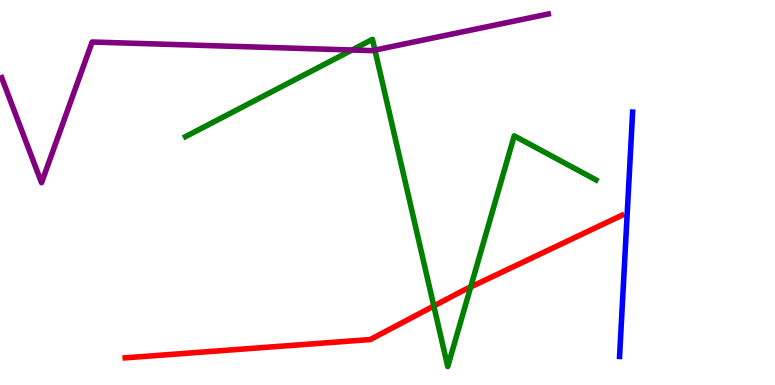[{'lines': ['blue', 'red'], 'intersections': []}, {'lines': ['green', 'red'], 'intersections': [{'x': 5.6, 'y': 2.05}, {'x': 6.07, 'y': 2.55}]}, {'lines': ['purple', 'red'], 'intersections': []}, {'lines': ['blue', 'green'], 'intersections': []}, {'lines': ['blue', 'purple'], 'intersections': []}, {'lines': ['green', 'purple'], 'intersections': [{'x': 4.54, 'y': 8.7}, {'x': 4.84, 'y': 8.7}]}]